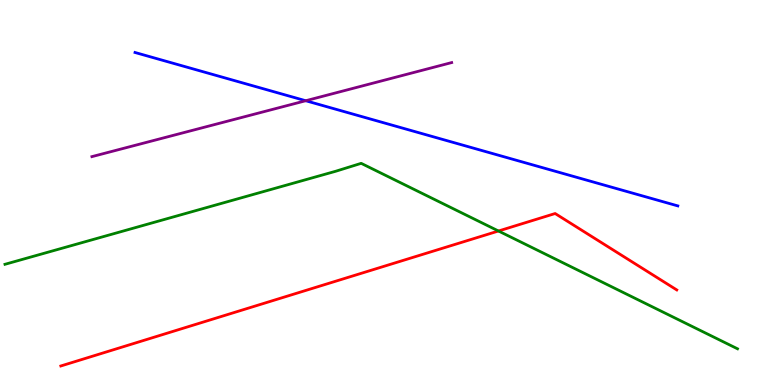[{'lines': ['blue', 'red'], 'intersections': []}, {'lines': ['green', 'red'], 'intersections': [{'x': 6.43, 'y': 4.0}]}, {'lines': ['purple', 'red'], 'intersections': []}, {'lines': ['blue', 'green'], 'intersections': []}, {'lines': ['blue', 'purple'], 'intersections': [{'x': 3.94, 'y': 7.38}]}, {'lines': ['green', 'purple'], 'intersections': []}]